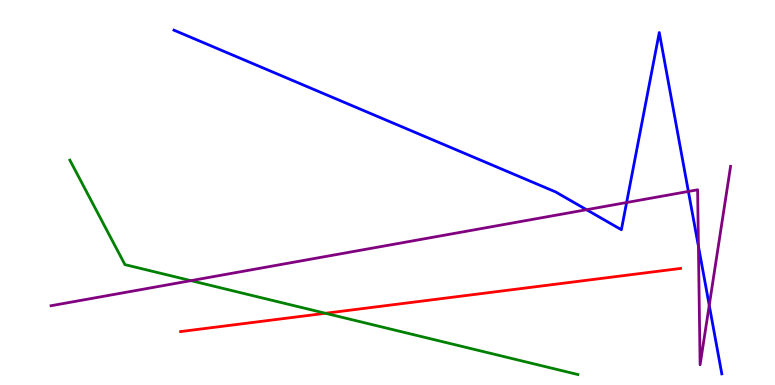[{'lines': ['blue', 'red'], 'intersections': []}, {'lines': ['green', 'red'], 'intersections': [{'x': 4.2, 'y': 1.86}]}, {'lines': ['purple', 'red'], 'intersections': []}, {'lines': ['blue', 'green'], 'intersections': []}, {'lines': ['blue', 'purple'], 'intersections': [{'x': 7.57, 'y': 4.55}, {'x': 8.09, 'y': 4.74}, {'x': 8.88, 'y': 5.03}, {'x': 9.01, 'y': 3.61}, {'x': 9.15, 'y': 2.07}]}, {'lines': ['green', 'purple'], 'intersections': [{'x': 2.46, 'y': 2.71}]}]